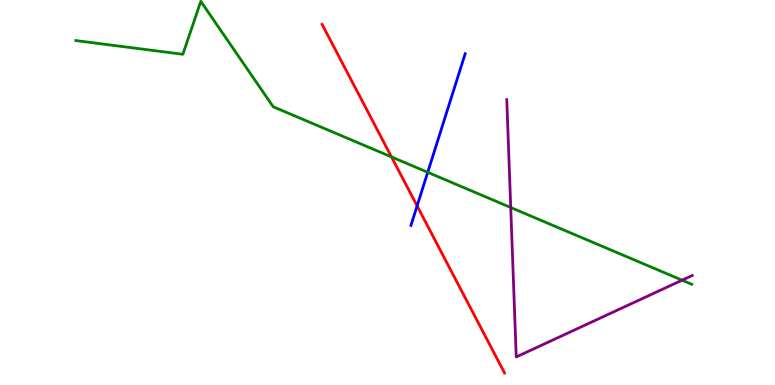[{'lines': ['blue', 'red'], 'intersections': [{'x': 5.38, 'y': 4.65}]}, {'lines': ['green', 'red'], 'intersections': [{'x': 5.05, 'y': 5.92}]}, {'lines': ['purple', 'red'], 'intersections': []}, {'lines': ['blue', 'green'], 'intersections': [{'x': 5.52, 'y': 5.52}]}, {'lines': ['blue', 'purple'], 'intersections': []}, {'lines': ['green', 'purple'], 'intersections': [{'x': 6.59, 'y': 4.61}, {'x': 8.8, 'y': 2.72}]}]